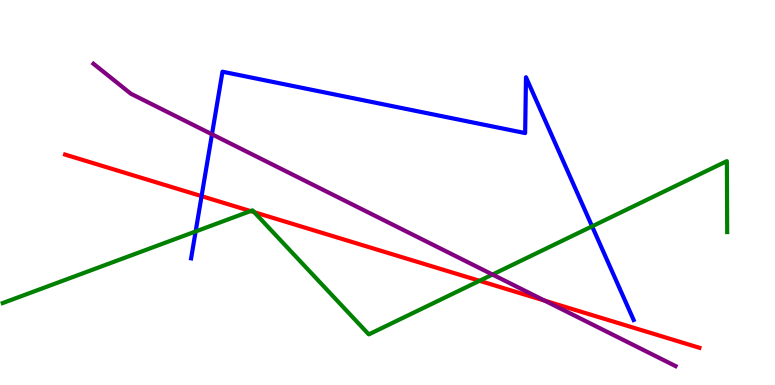[{'lines': ['blue', 'red'], 'intersections': [{'x': 2.6, 'y': 4.91}]}, {'lines': ['green', 'red'], 'intersections': [{'x': 3.23, 'y': 4.52}, {'x': 3.28, 'y': 4.49}, {'x': 6.19, 'y': 2.71}]}, {'lines': ['purple', 'red'], 'intersections': [{'x': 7.03, 'y': 2.19}]}, {'lines': ['blue', 'green'], 'intersections': [{'x': 2.52, 'y': 3.99}, {'x': 7.64, 'y': 4.12}]}, {'lines': ['blue', 'purple'], 'intersections': [{'x': 2.74, 'y': 6.51}]}, {'lines': ['green', 'purple'], 'intersections': [{'x': 6.35, 'y': 2.87}]}]